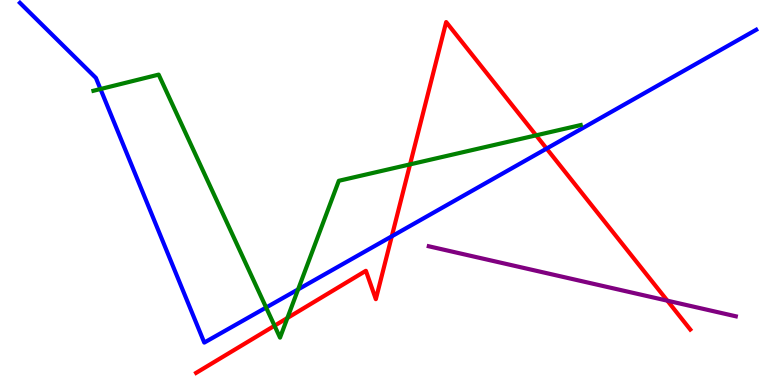[{'lines': ['blue', 'red'], 'intersections': [{'x': 5.06, 'y': 3.86}, {'x': 7.05, 'y': 6.14}]}, {'lines': ['green', 'red'], 'intersections': [{'x': 3.54, 'y': 1.54}, {'x': 3.71, 'y': 1.74}, {'x': 5.29, 'y': 5.73}, {'x': 6.92, 'y': 6.48}]}, {'lines': ['purple', 'red'], 'intersections': [{'x': 8.61, 'y': 2.19}]}, {'lines': ['blue', 'green'], 'intersections': [{'x': 1.3, 'y': 7.69}, {'x': 3.43, 'y': 2.01}, {'x': 3.85, 'y': 2.48}]}, {'lines': ['blue', 'purple'], 'intersections': []}, {'lines': ['green', 'purple'], 'intersections': []}]